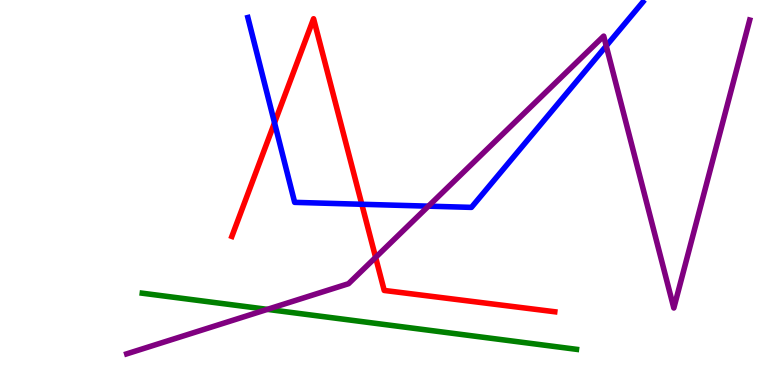[{'lines': ['blue', 'red'], 'intersections': [{'x': 3.54, 'y': 6.81}, {'x': 4.67, 'y': 4.69}]}, {'lines': ['green', 'red'], 'intersections': []}, {'lines': ['purple', 'red'], 'intersections': [{'x': 4.85, 'y': 3.31}]}, {'lines': ['blue', 'green'], 'intersections': []}, {'lines': ['blue', 'purple'], 'intersections': [{'x': 5.53, 'y': 4.65}, {'x': 7.82, 'y': 8.81}]}, {'lines': ['green', 'purple'], 'intersections': [{'x': 3.45, 'y': 1.96}]}]